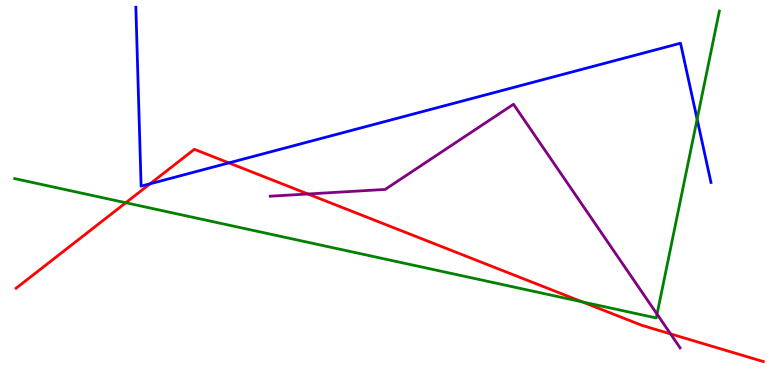[{'lines': ['blue', 'red'], 'intersections': [{'x': 1.94, 'y': 5.23}, {'x': 2.95, 'y': 5.77}]}, {'lines': ['green', 'red'], 'intersections': [{'x': 1.62, 'y': 4.73}, {'x': 7.51, 'y': 2.16}]}, {'lines': ['purple', 'red'], 'intersections': [{'x': 3.97, 'y': 4.96}, {'x': 8.65, 'y': 1.33}]}, {'lines': ['blue', 'green'], 'intersections': [{'x': 9.0, 'y': 6.91}]}, {'lines': ['blue', 'purple'], 'intersections': []}, {'lines': ['green', 'purple'], 'intersections': [{'x': 8.48, 'y': 1.84}]}]